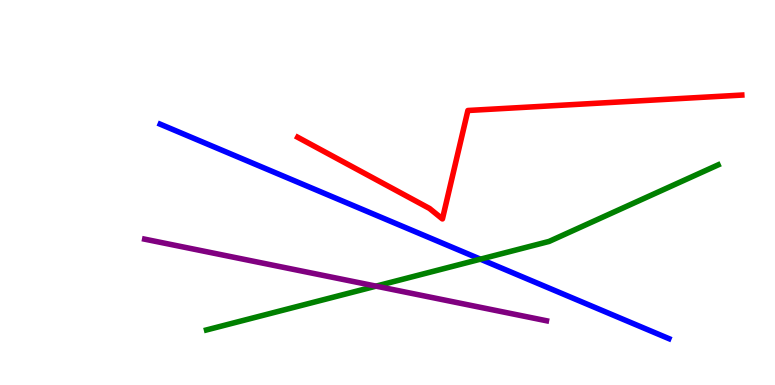[{'lines': ['blue', 'red'], 'intersections': []}, {'lines': ['green', 'red'], 'intersections': []}, {'lines': ['purple', 'red'], 'intersections': []}, {'lines': ['blue', 'green'], 'intersections': [{'x': 6.2, 'y': 3.27}]}, {'lines': ['blue', 'purple'], 'intersections': []}, {'lines': ['green', 'purple'], 'intersections': [{'x': 4.85, 'y': 2.57}]}]